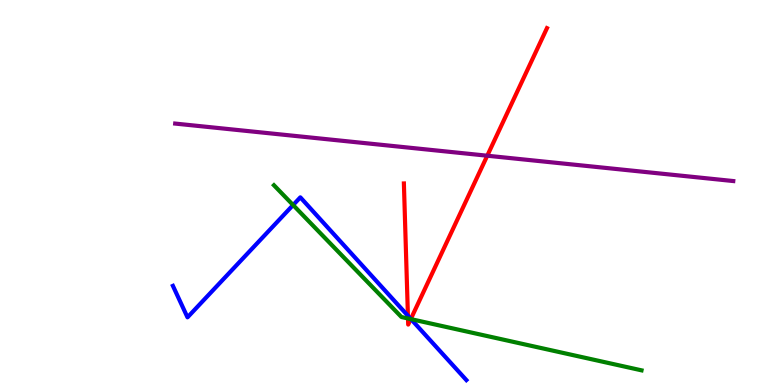[{'lines': ['blue', 'red'], 'intersections': [{'x': 5.26, 'y': 1.8}, {'x': 5.3, 'y': 1.72}]}, {'lines': ['green', 'red'], 'intersections': [{'x': 5.26, 'y': 1.73}, {'x': 5.3, 'y': 1.71}]}, {'lines': ['purple', 'red'], 'intersections': [{'x': 6.29, 'y': 5.96}]}, {'lines': ['blue', 'green'], 'intersections': [{'x': 3.78, 'y': 4.67}, {'x': 5.3, 'y': 1.71}]}, {'lines': ['blue', 'purple'], 'intersections': []}, {'lines': ['green', 'purple'], 'intersections': []}]